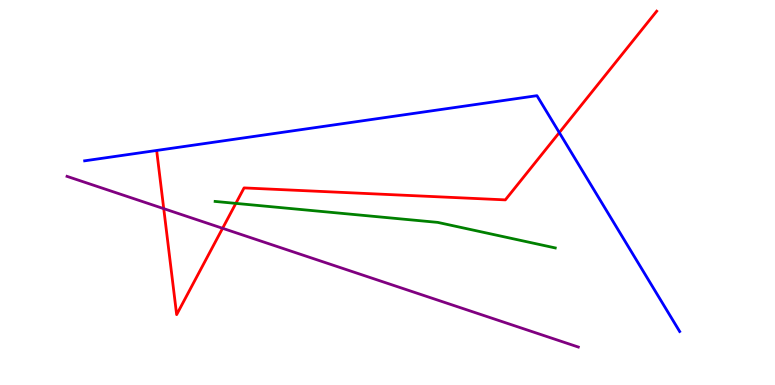[{'lines': ['blue', 'red'], 'intersections': [{'x': 7.22, 'y': 6.56}]}, {'lines': ['green', 'red'], 'intersections': [{'x': 3.04, 'y': 4.72}]}, {'lines': ['purple', 'red'], 'intersections': [{'x': 2.11, 'y': 4.58}, {'x': 2.87, 'y': 4.07}]}, {'lines': ['blue', 'green'], 'intersections': []}, {'lines': ['blue', 'purple'], 'intersections': []}, {'lines': ['green', 'purple'], 'intersections': []}]